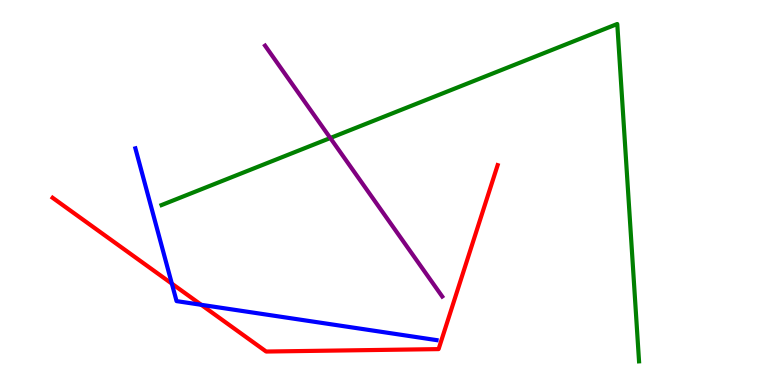[{'lines': ['blue', 'red'], 'intersections': [{'x': 2.22, 'y': 2.63}, {'x': 2.6, 'y': 2.08}]}, {'lines': ['green', 'red'], 'intersections': []}, {'lines': ['purple', 'red'], 'intersections': []}, {'lines': ['blue', 'green'], 'intersections': []}, {'lines': ['blue', 'purple'], 'intersections': []}, {'lines': ['green', 'purple'], 'intersections': [{'x': 4.26, 'y': 6.42}]}]